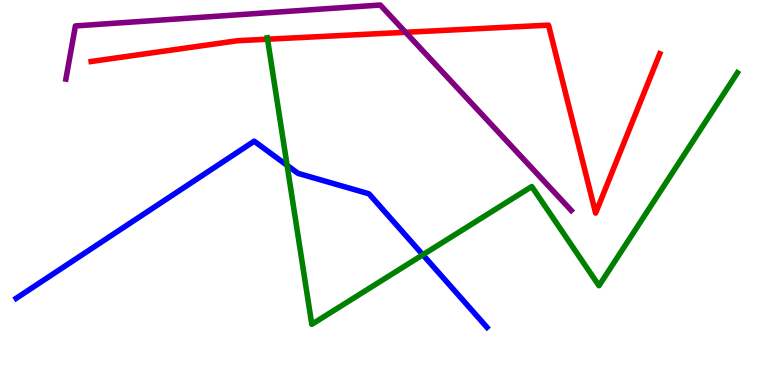[{'lines': ['blue', 'red'], 'intersections': []}, {'lines': ['green', 'red'], 'intersections': [{'x': 3.45, 'y': 8.98}]}, {'lines': ['purple', 'red'], 'intersections': [{'x': 5.23, 'y': 9.16}]}, {'lines': ['blue', 'green'], 'intersections': [{'x': 3.7, 'y': 5.71}, {'x': 5.46, 'y': 3.38}]}, {'lines': ['blue', 'purple'], 'intersections': []}, {'lines': ['green', 'purple'], 'intersections': []}]